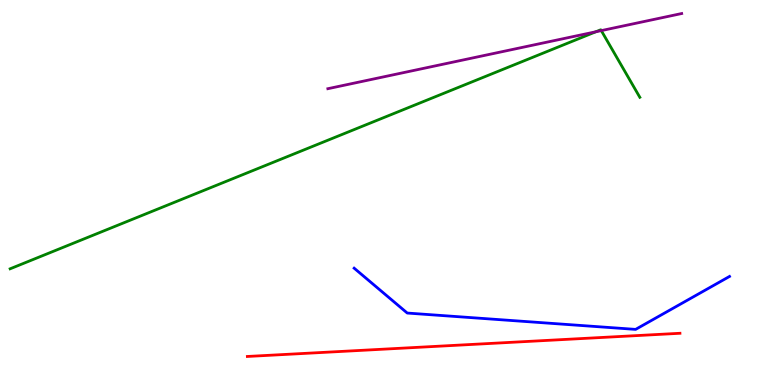[{'lines': ['blue', 'red'], 'intersections': []}, {'lines': ['green', 'red'], 'intersections': []}, {'lines': ['purple', 'red'], 'intersections': []}, {'lines': ['blue', 'green'], 'intersections': []}, {'lines': ['blue', 'purple'], 'intersections': []}, {'lines': ['green', 'purple'], 'intersections': [{'x': 7.69, 'y': 9.18}, {'x': 7.76, 'y': 9.2}]}]